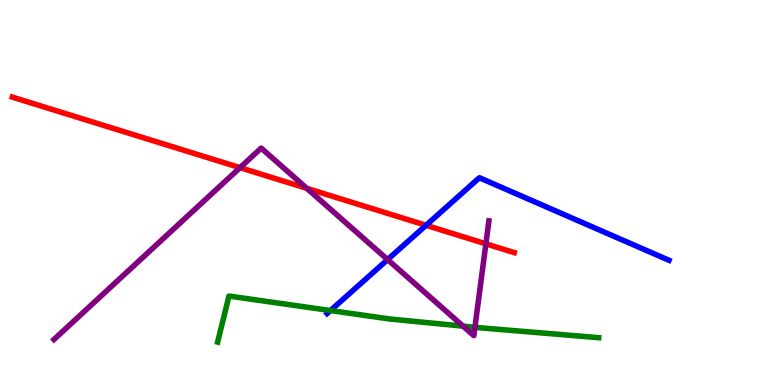[{'lines': ['blue', 'red'], 'intersections': [{'x': 5.5, 'y': 4.15}]}, {'lines': ['green', 'red'], 'intersections': []}, {'lines': ['purple', 'red'], 'intersections': [{'x': 3.1, 'y': 5.65}, {'x': 3.96, 'y': 5.11}, {'x': 6.27, 'y': 3.67}]}, {'lines': ['blue', 'green'], 'intersections': [{'x': 4.26, 'y': 1.93}]}, {'lines': ['blue', 'purple'], 'intersections': [{'x': 5.0, 'y': 3.26}]}, {'lines': ['green', 'purple'], 'intersections': [{'x': 5.98, 'y': 1.53}, {'x': 6.13, 'y': 1.5}]}]